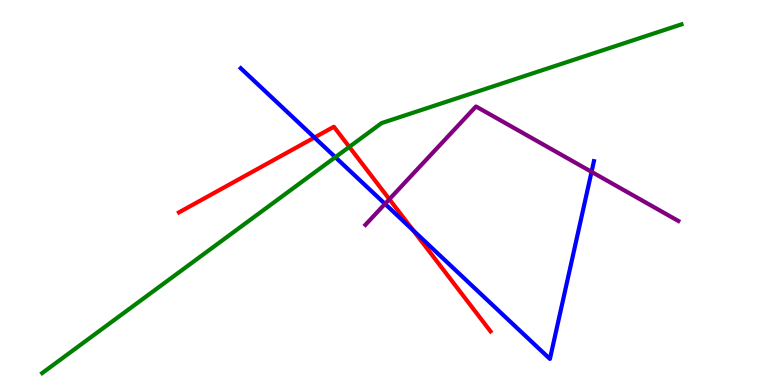[{'lines': ['blue', 'red'], 'intersections': [{'x': 4.06, 'y': 6.43}, {'x': 5.33, 'y': 4.02}]}, {'lines': ['green', 'red'], 'intersections': [{'x': 4.51, 'y': 6.18}]}, {'lines': ['purple', 'red'], 'intersections': [{'x': 5.02, 'y': 4.83}]}, {'lines': ['blue', 'green'], 'intersections': [{'x': 4.33, 'y': 5.92}]}, {'lines': ['blue', 'purple'], 'intersections': [{'x': 4.97, 'y': 4.7}, {'x': 7.63, 'y': 5.54}]}, {'lines': ['green', 'purple'], 'intersections': []}]